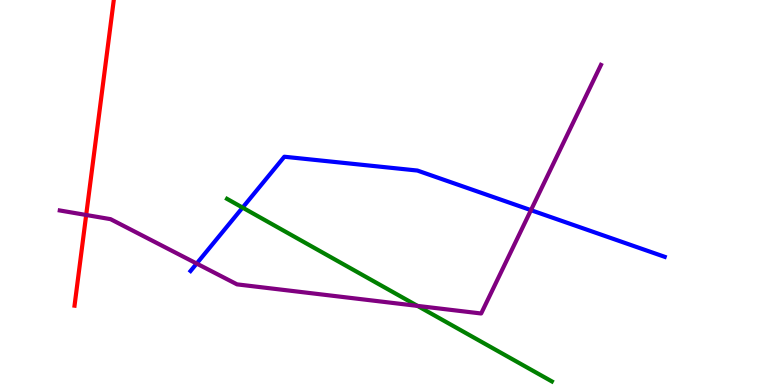[{'lines': ['blue', 'red'], 'intersections': []}, {'lines': ['green', 'red'], 'intersections': []}, {'lines': ['purple', 'red'], 'intersections': [{'x': 1.11, 'y': 4.42}]}, {'lines': ['blue', 'green'], 'intersections': [{'x': 3.13, 'y': 4.61}]}, {'lines': ['blue', 'purple'], 'intersections': [{'x': 2.54, 'y': 3.15}, {'x': 6.85, 'y': 4.54}]}, {'lines': ['green', 'purple'], 'intersections': [{'x': 5.39, 'y': 2.05}]}]